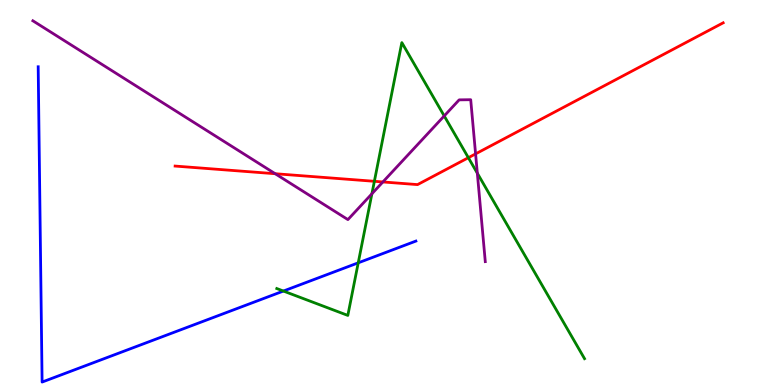[{'lines': ['blue', 'red'], 'intersections': []}, {'lines': ['green', 'red'], 'intersections': [{'x': 4.83, 'y': 5.29}, {'x': 6.04, 'y': 5.9}]}, {'lines': ['purple', 'red'], 'intersections': [{'x': 3.55, 'y': 5.49}, {'x': 4.94, 'y': 5.27}, {'x': 6.14, 'y': 6.0}]}, {'lines': ['blue', 'green'], 'intersections': [{'x': 3.66, 'y': 2.44}, {'x': 4.62, 'y': 3.17}]}, {'lines': ['blue', 'purple'], 'intersections': []}, {'lines': ['green', 'purple'], 'intersections': [{'x': 4.8, 'y': 4.97}, {'x': 5.73, 'y': 6.99}, {'x': 6.16, 'y': 5.5}]}]